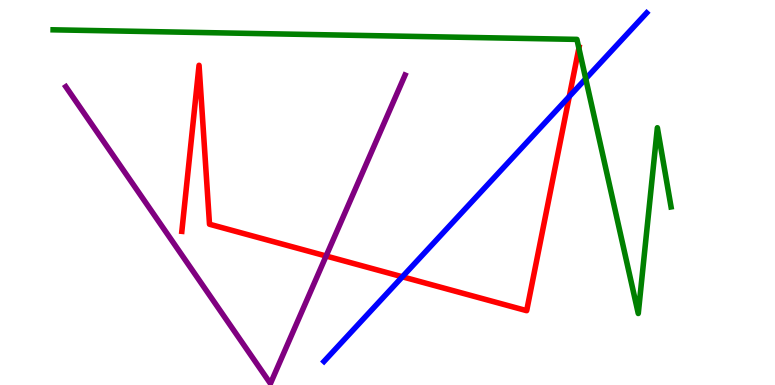[{'lines': ['blue', 'red'], 'intersections': [{'x': 5.19, 'y': 2.81}, {'x': 7.35, 'y': 7.49}]}, {'lines': ['green', 'red'], 'intersections': [{'x': 7.47, 'y': 8.75}]}, {'lines': ['purple', 'red'], 'intersections': [{'x': 4.21, 'y': 3.35}]}, {'lines': ['blue', 'green'], 'intersections': [{'x': 7.56, 'y': 7.95}]}, {'lines': ['blue', 'purple'], 'intersections': []}, {'lines': ['green', 'purple'], 'intersections': []}]